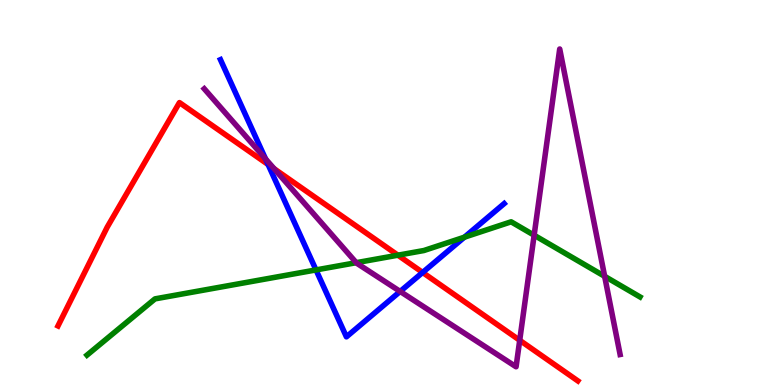[{'lines': ['blue', 'red'], 'intersections': [{'x': 3.46, 'y': 5.73}, {'x': 5.45, 'y': 2.92}]}, {'lines': ['green', 'red'], 'intersections': [{'x': 5.13, 'y': 3.37}]}, {'lines': ['purple', 'red'], 'intersections': [{'x': 3.54, 'y': 5.62}, {'x': 6.71, 'y': 1.16}]}, {'lines': ['blue', 'green'], 'intersections': [{'x': 4.08, 'y': 2.99}, {'x': 5.99, 'y': 3.84}]}, {'lines': ['blue', 'purple'], 'intersections': [{'x': 3.43, 'y': 5.87}, {'x': 5.16, 'y': 2.43}]}, {'lines': ['green', 'purple'], 'intersections': [{'x': 4.6, 'y': 3.18}, {'x': 6.89, 'y': 3.89}, {'x': 7.8, 'y': 2.82}]}]